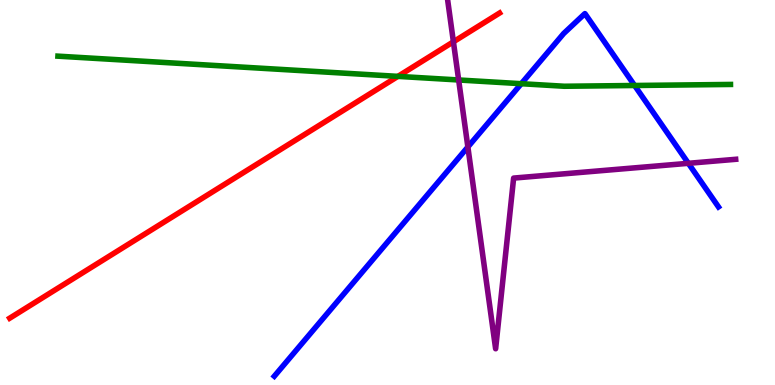[{'lines': ['blue', 'red'], 'intersections': []}, {'lines': ['green', 'red'], 'intersections': [{'x': 5.13, 'y': 8.02}]}, {'lines': ['purple', 'red'], 'intersections': [{'x': 5.85, 'y': 8.91}]}, {'lines': ['blue', 'green'], 'intersections': [{'x': 6.73, 'y': 7.83}, {'x': 8.19, 'y': 7.78}]}, {'lines': ['blue', 'purple'], 'intersections': [{'x': 6.04, 'y': 6.18}, {'x': 8.88, 'y': 5.76}]}, {'lines': ['green', 'purple'], 'intersections': [{'x': 5.92, 'y': 7.92}]}]